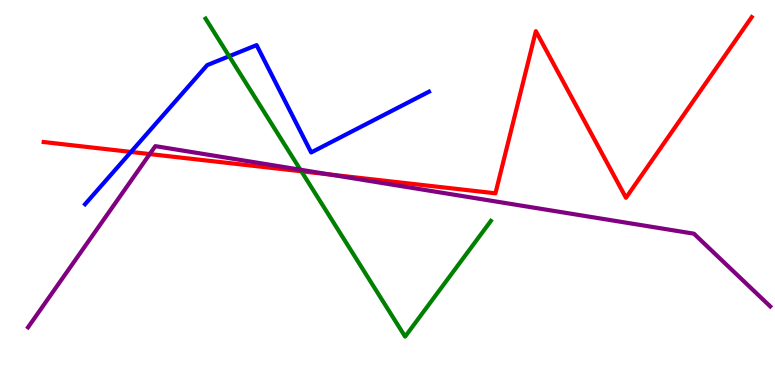[{'lines': ['blue', 'red'], 'intersections': [{'x': 1.69, 'y': 6.05}]}, {'lines': ['green', 'red'], 'intersections': [{'x': 3.89, 'y': 5.55}]}, {'lines': ['purple', 'red'], 'intersections': [{'x': 1.93, 'y': 6.0}, {'x': 4.26, 'y': 5.47}]}, {'lines': ['blue', 'green'], 'intersections': [{'x': 2.96, 'y': 8.54}]}, {'lines': ['blue', 'purple'], 'intersections': []}, {'lines': ['green', 'purple'], 'intersections': [{'x': 3.88, 'y': 5.59}]}]